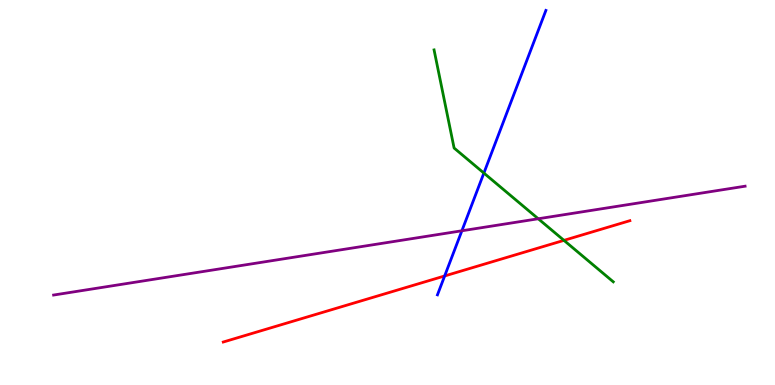[{'lines': ['blue', 'red'], 'intersections': [{'x': 5.74, 'y': 2.83}]}, {'lines': ['green', 'red'], 'intersections': [{'x': 7.28, 'y': 3.76}]}, {'lines': ['purple', 'red'], 'intersections': []}, {'lines': ['blue', 'green'], 'intersections': [{'x': 6.24, 'y': 5.5}]}, {'lines': ['blue', 'purple'], 'intersections': [{'x': 5.96, 'y': 4.01}]}, {'lines': ['green', 'purple'], 'intersections': [{'x': 6.95, 'y': 4.32}]}]